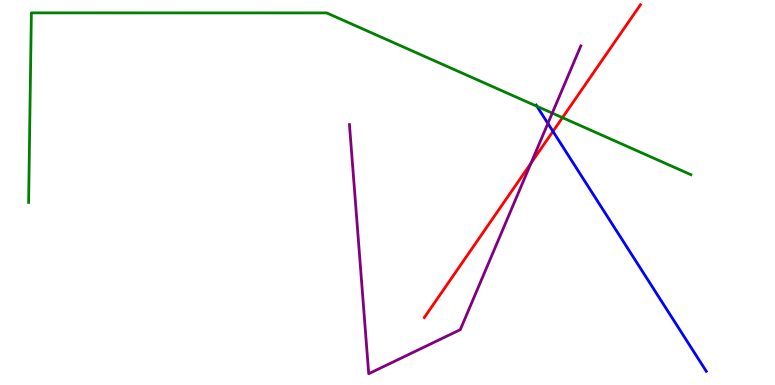[{'lines': ['blue', 'red'], 'intersections': [{'x': 7.14, 'y': 6.59}]}, {'lines': ['green', 'red'], 'intersections': [{'x': 7.26, 'y': 6.94}]}, {'lines': ['purple', 'red'], 'intersections': [{'x': 6.85, 'y': 5.76}]}, {'lines': ['blue', 'green'], 'intersections': [{'x': 6.93, 'y': 7.24}]}, {'lines': ['blue', 'purple'], 'intersections': [{'x': 7.07, 'y': 6.79}]}, {'lines': ['green', 'purple'], 'intersections': [{'x': 7.13, 'y': 7.06}]}]